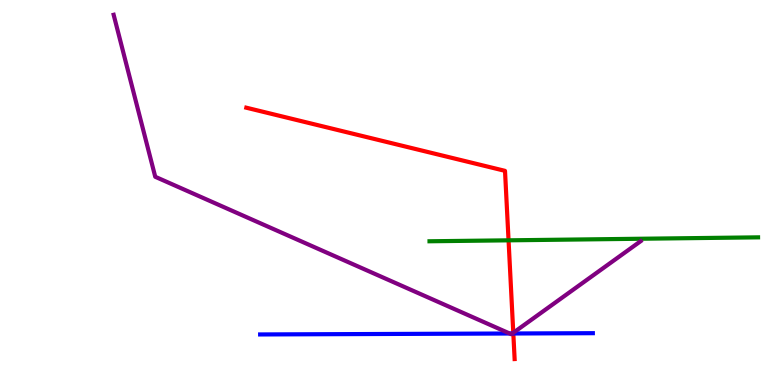[{'lines': ['blue', 'red'], 'intersections': [{'x': 6.62, 'y': 1.34}]}, {'lines': ['green', 'red'], 'intersections': [{'x': 6.56, 'y': 3.76}]}, {'lines': ['purple', 'red'], 'intersections': [{'x': 6.62, 'y': 1.36}]}, {'lines': ['blue', 'green'], 'intersections': []}, {'lines': ['blue', 'purple'], 'intersections': [{'x': 6.58, 'y': 1.34}, {'x': 6.61, 'y': 1.34}]}, {'lines': ['green', 'purple'], 'intersections': []}]